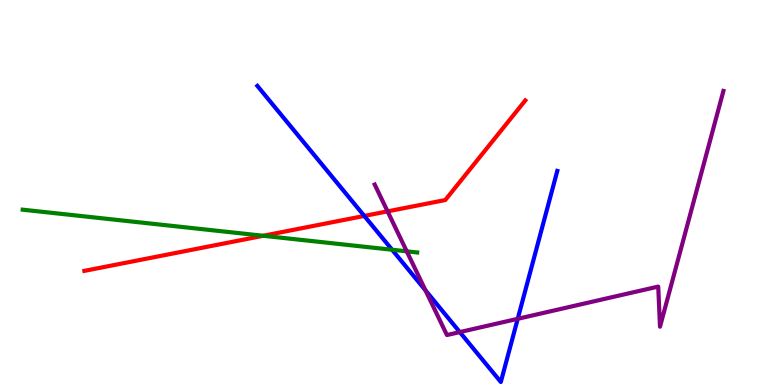[{'lines': ['blue', 'red'], 'intersections': [{'x': 4.7, 'y': 4.39}]}, {'lines': ['green', 'red'], 'intersections': [{'x': 3.4, 'y': 3.88}]}, {'lines': ['purple', 'red'], 'intersections': [{'x': 5.0, 'y': 4.51}]}, {'lines': ['blue', 'green'], 'intersections': [{'x': 5.06, 'y': 3.51}]}, {'lines': ['blue', 'purple'], 'intersections': [{'x': 5.49, 'y': 2.46}, {'x': 5.93, 'y': 1.37}, {'x': 6.68, 'y': 1.72}]}, {'lines': ['green', 'purple'], 'intersections': [{'x': 5.25, 'y': 3.47}]}]